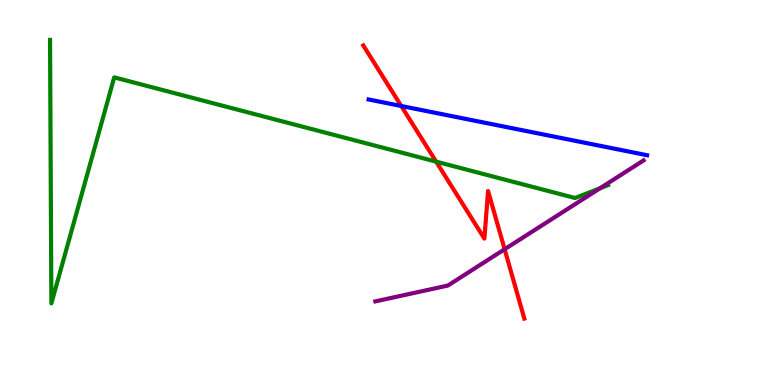[{'lines': ['blue', 'red'], 'intersections': [{'x': 5.18, 'y': 7.25}]}, {'lines': ['green', 'red'], 'intersections': [{'x': 5.63, 'y': 5.8}]}, {'lines': ['purple', 'red'], 'intersections': [{'x': 6.51, 'y': 3.53}]}, {'lines': ['blue', 'green'], 'intersections': []}, {'lines': ['blue', 'purple'], 'intersections': []}, {'lines': ['green', 'purple'], 'intersections': [{'x': 7.74, 'y': 5.11}]}]